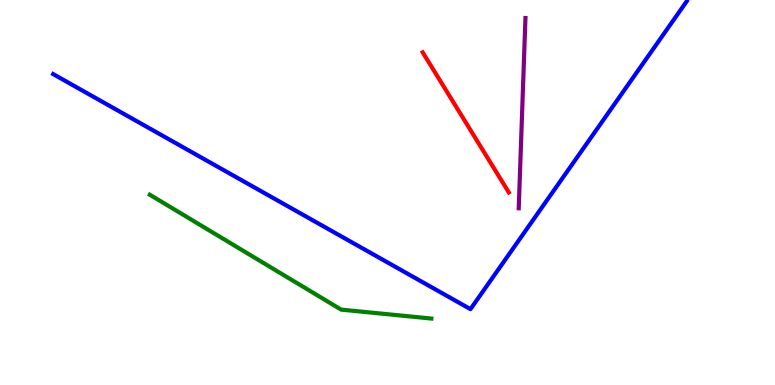[{'lines': ['blue', 'red'], 'intersections': []}, {'lines': ['green', 'red'], 'intersections': []}, {'lines': ['purple', 'red'], 'intersections': []}, {'lines': ['blue', 'green'], 'intersections': []}, {'lines': ['blue', 'purple'], 'intersections': []}, {'lines': ['green', 'purple'], 'intersections': []}]